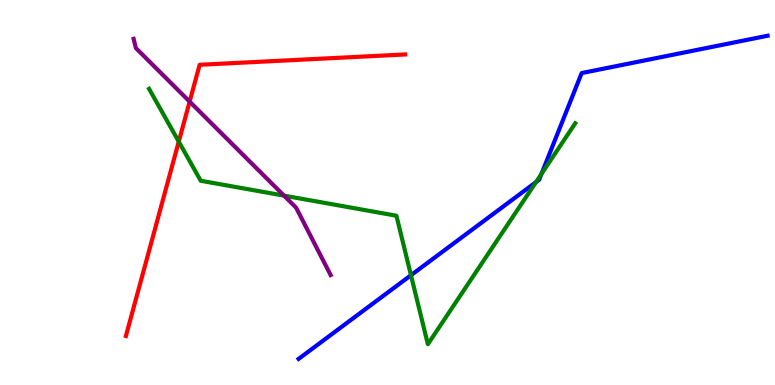[{'lines': ['blue', 'red'], 'intersections': []}, {'lines': ['green', 'red'], 'intersections': [{'x': 2.31, 'y': 6.32}]}, {'lines': ['purple', 'red'], 'intersections': [{'x': 2.45, 'y': 7.36}]}, {'lines': ['blue', 'green'], 'intersections': [{'x': 5.3, 'y': 2.85}, {'x': 6.92, 'y': 5.27}, {'x': 6.99, 'y': 5.48}]}, {'lines': ['blue', 'purple'], 'intersections': []}, {'lines': ['green', 'purple'], 'intersections': [{'x': 3.66, 'y': 4.92}]}]